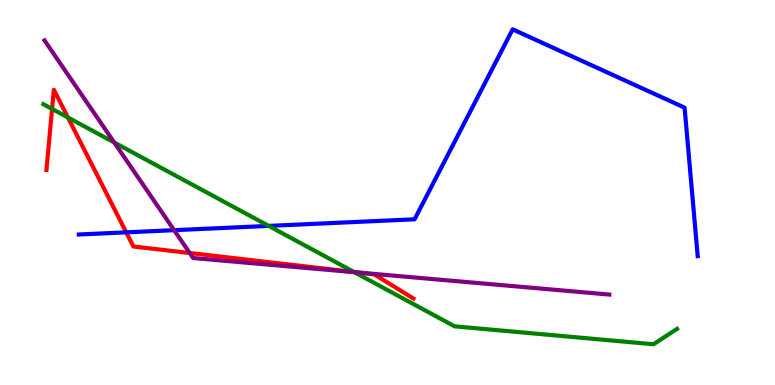[{'lines': ['blue', 'red'], 'intersections': [{'x': 1.63, 'y': 3.96}]}, {'lines': ['green', 'red'], 'intersections': [{'x': 0.672, 'y': 7.17}, {'x': 0.876, 'y': 6.95}, {'x': 4.57, 'y': 2.93}]}, {'lines': ['purple', 'red'], 'intersections': [{'x': 2.45, 'y': 3.43}, {'x': 4.63, 'y': 2.92}]}, {'lines': ['blue', 'green'], 'intersections': [{'x': 3.47, 'y': 4.13}]}, {'lines': ['blue', 'purple'], 'intersections': [{'x': 2.25, 'y': 4.02}]}, {'lines': ['green', 'purple'], 'intersections': [{'x': 1.47, 'y': 6.3}, {'x': 4.57, 'y': 2.93}]}]